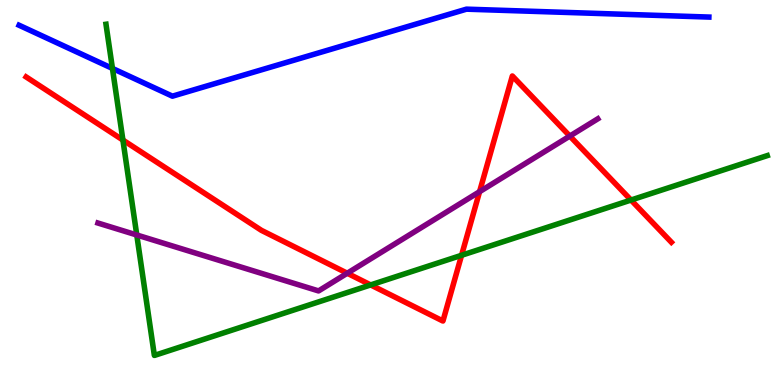[{'lines': ['blue', 'red'], 'intersections': []}, {'lines': ['green', 'red'], 'intersections': [{'x': 1.59, 'y': 6.36}, {'x': 4.78, 'y': 2.6}, {'x': 5.96, 'y': 3.37}, {'x': 8.14, 'y': 4.8}]}, {'lines': ['purple', 'red'], 'intersections': [{'x': 4.48, 'y': 2.9}, {'x': 6.19, 'y': 5.02}, {'x': 7.35, 'y': 6.47}]}, {'lines': ['blue', 'green'], 'intersections': [{'x': 1.45, 'y': 8.22}]}, {'lines': ['blue', 'purple'], 'intersections': []}, {'lines': ['green', 'purple'], 'intersections': [{'x': 1.76, 'y': 3.9}]}]